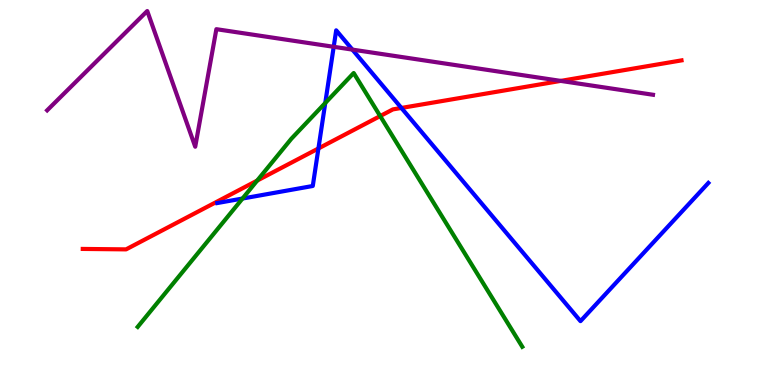[{'lines': ['blue', 'red'], 'intersections': [{'x': 4.11, 'y': 6.14}, {'x': 5.18, 'y': 7.2}]}, {'lines': ['green', 'red'], 'intersections': [{'x': 3.32, 'y': 5.31}, {'x': 4.91, 'y': 6.99}]}, {'lines': ['purple', 'red'], 'intersections': [{'x': 7.23, 'y': 7.9}]}, {'lines': ['blue', 'green'], 'intersections': [{'x': 3.13, 'y': 4.84}, {'x': 4.2, 'y': 7.32}]}, {'lines': ['blue', 'purple'], 'intersections': [{'x': 4.31, 'y': 8.78}, {'x': 4.55, 'y': 8.71}]}, {'lines': ['green', 'purple'], 'intersections': []}]